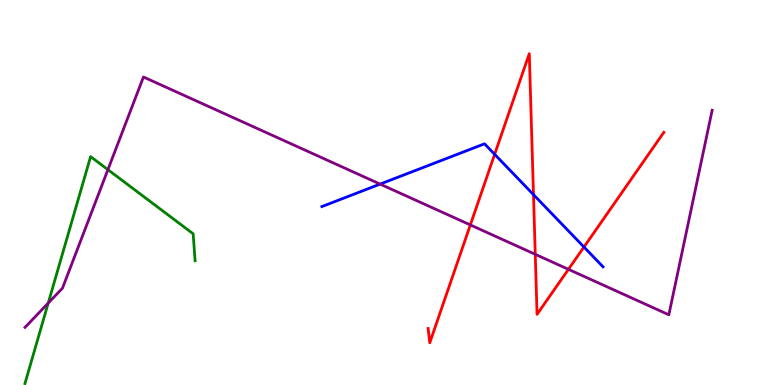[{'lines': ['blue', 'red'], 'intersections': [{'x': 6.38, 'y': 5.99}, {'x': 6.88, 'y': 4.94}, {'x': 7.54, 'y': 3.58}]}, {'lines': ['green', 'red'], 'intersections': []}, {'lines': ['purple', 'red'], 'intersections': [{'x': 6.07, 'y': 4.16}, {'x': 6.91, 'y': 3.39}, {'x': 7.33, 'y': 3.0}]}, {'lines': ['blue', 'green'], 'intersections': []}, {'lines': ['blue', 'purple'], 'intersections': [{'x': 4.9, 'y': 5.22}]}, {'lines': ['green', 'purple'], 'intersections': [{'x': 0.622, 'y': 2.13}, {'x': 1.39, 'y': 5.59}]}]